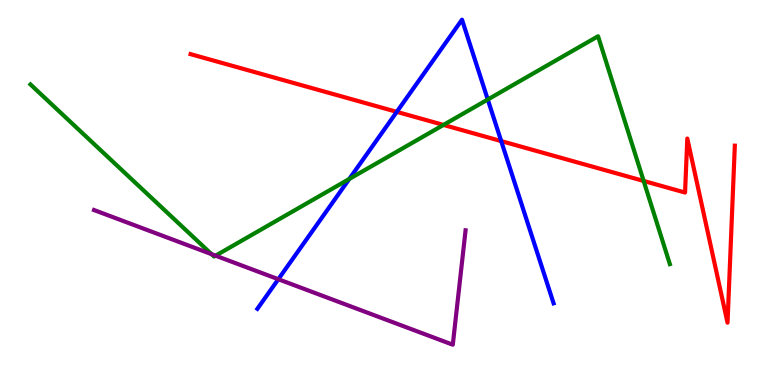[{'lines': ['blue', 'red'], 'intersections': [{'x': 5.12, 'y': 7.09}, {'x': 6.47, 'y': 6.34}]}, {'lines': ['green', 'red'], 'intersections': [{'x': 5.72, 'y': 6.76}, {'x': 8.31, 'y': 5.3}]}, {'lines': ['purple', 'red'], 'intersections': []}, {'lines': ['blue', 'green'], 'intersections': [{'x': 4.51, 'y': 5.35}, {'x': 6.29, 'y': 7.42}]}, {'lines': ['blue', 'purple'], 'intersections': [{'x': 3.59, 'y': 2.75}]}, {'lines': ['green', 'purple'], 'intersections': [{'x': 2.73, 'y': 3.4}, {'x': 2.78, 'y': 3.36}]}]